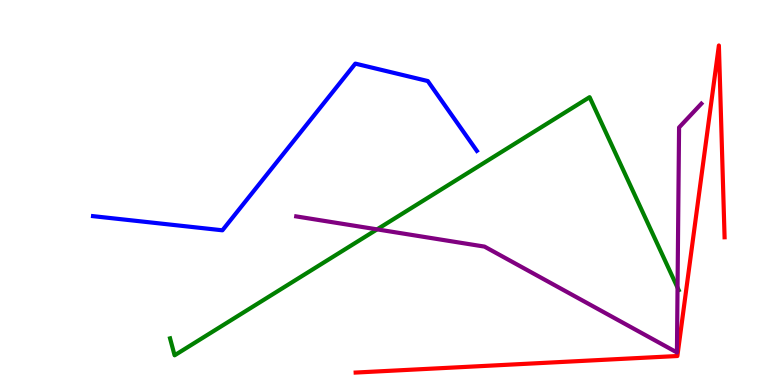[{'lines': ['blue', 'red'], 'intersections': []}, {'lines': ['green', 'red'], 'intersections': []}, {'lines': ['purple', 'red'], 'intersections': []}, {'lines': ['blue', 'green'], 'intersections': []}, {'lines': ['blue', 'purple'], 'intersections': []}, {'lines': ['green', 'purple'], 'intersections': [{'x': 4.87, 'y': 4.04}, {'x': 8.74, 'y': 2.53}]}]